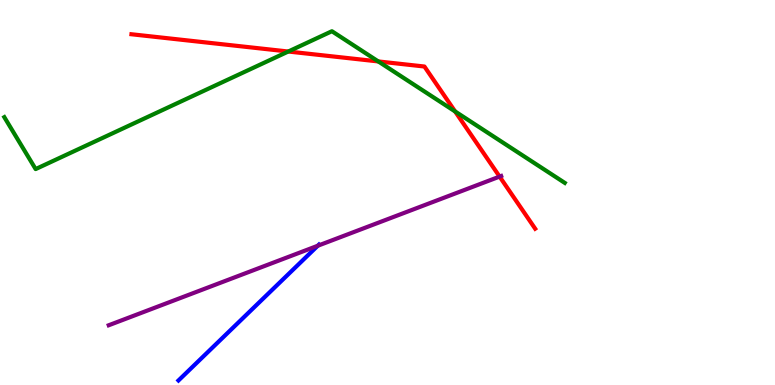[{'lines': ['blue', 'red'], 'intersections': []}, {'lines': ['green', 'red'], 'intersections': [{'x': 3.72, 'y': 8.66}, {'x': 4.88, 'y': 8.4}, {'x': 5.87, 'y': 7.1}]}, {'lines': ['purple', 'red'], 'intersections': [{'x': 6.45, 'y': 5.41}]}, {'lines': ['blue', 'green'], 'intersections': []}, {'lines': ['blue', 'purple'], 'intersections': [{'x': 4.1, 'y': 3.62}]}, {'lines': ['green', 'purple'], 'intersections': []}]